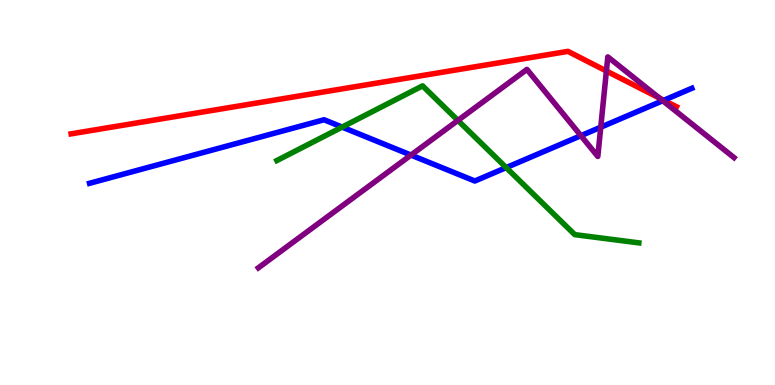[{'lines': ['blue', 'red'], 'intersections': [{'x': 8.56, 'y': 7.4}]}, {'lines': ['green', 'red'], 'intersections': []}, {'lines': ['purple', 'red'], 'intersections': [{'x': 7.82, 'y': 8.16}, {'x': 8.51, 'y': 7.45}]}, {'lines': ['blue', 'green'], 'intersections': [{'x': 4.41, 'y': 6.7}, {'x': 6.53, 'y': 5.65}]}, {'lines': ['blue', 'purple'], 'intersections': [{'x': 5.3, 'y': 5.97}, {'x': 7.5, 'y': 6.48}, {'x': 7.75, 'y': 6.7}, {'x': 8.55, 'y': 7.38}]}, {'lines': ['green', 'purple'], 'intersections': [{'x': 5.91, 'y': 6.87}]}]